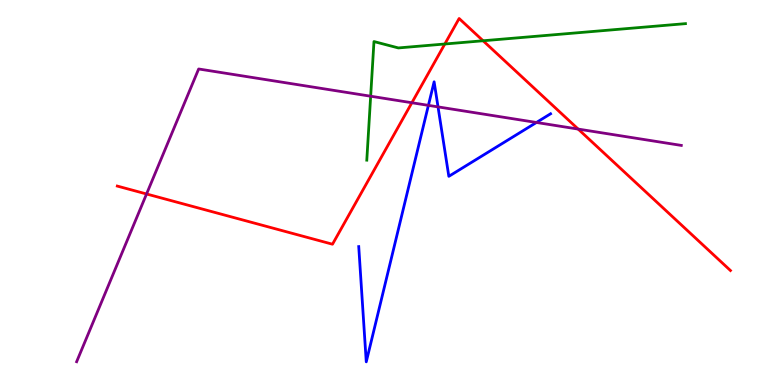[{'lines': ['blue', 'red'], 'intersections': []}, {'lines': ['green', 'red'], 'intersections': [{'x': 5.74, 'y': 8.86}, {'x': 6.23, 'y': 8.94}]}, {'lines': ['purple', 'red'], 'intersections': [{'x': 1.89, 'y': 4.96}, {'x': 5.31, 'y': 7.33}, {'x': 7.46, 'y': 6.65}]}, {'lines': ['blue', 'green'], 'intersections': []}, {'lines': ['blue', 'purple'], 'intersections': [{'x': 5.53, 'y': 7.26}, {'x': 5.65, 'y': 7.22}, {'x': 6.92, 'y': 6.82}]}, {'lines': ['green', 'purple'], 'intersections': [{'x': 4.78, 'y': 7.5}]}]